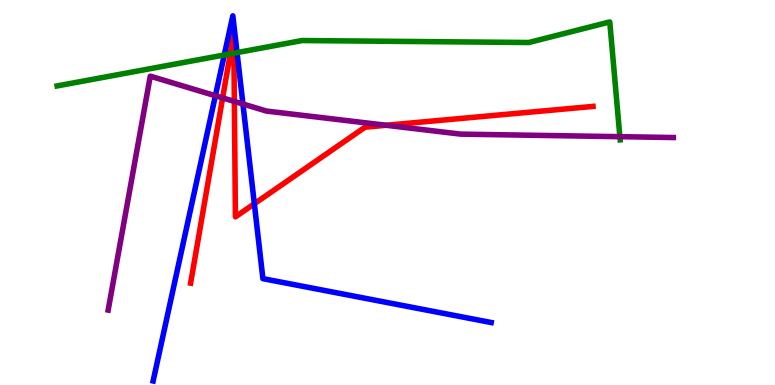[{'lines': ['blue', 'red'], 'intersections': [{'x': 3.28, 'y': 4.71}]}, {'lines': ['green', 'red'], 'intersections': [{'x': 2.97, 'y': 8.6}, {'x': 3.02, 'y': 8.62}]}, {'lines': ['purple', 'red'], 'intersections': [{'x': 2.87, 'y': 7.46}, {'x': 3.02, 'y': 7.37}, {'x': 4.98, 'y': 6.75}]}, {'lines': ['blue', 'green'], 'intersections': [{'x': 2.89, 'y': 8.57}, {'x': 3.06, 'y': 8.63}]}, {'lines': ['blue', 'purple'], 'intersections': [{'x': 2.78, 'y': 7.51}, {'x': 3.13, 'y': 7.3}]}, {'lines': ['green', 'purple'], 'intersections': [{'x': 8.0, 'y': 6.45}]}]